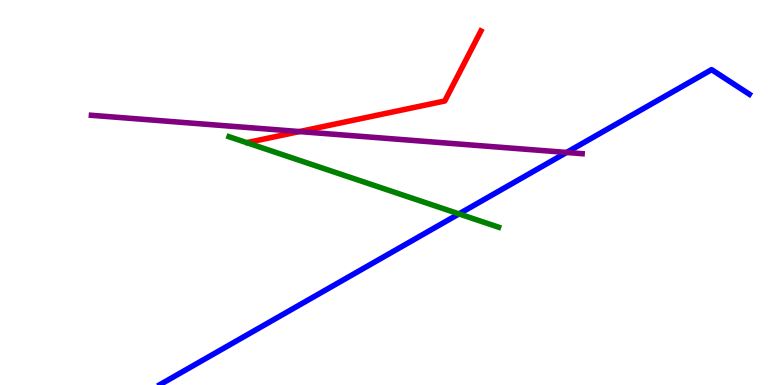[{'lines': ['blue', 'red'], 'intersections': []}, {'lines': ['green', 'red'], 'intersections': []}, {'lines': ['purple', 'red'], 'intersections': [{'x': 3.86, 'y': 6.58}]}, {'lines': ['blue', 'green'], 'intersections': [{'x': 5.92, 'y': 4.44}]}, {'lines': ['blue', 'purple'], 'intersections': [{'x': 7.31, 'y': 6.04}]}, {'lines': ['green', 'purple'], 'intersections': []}]